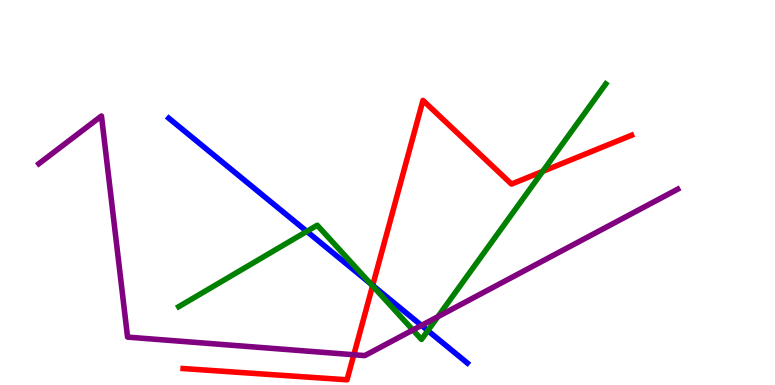[{'lines': ['blue', 'red'], 'intersections': [{'x': 4.81, 'y': 2.59}]}, {'lines': ['green', 'red'], 'intersections': [{'x': 4.81, 'y': 2.58}, {'x': 7.0, 'y': 5.55}]}, {'lines': ['purple', 'red'], 'intersections': [{'x': 4.57, 'y': 0.786}]}, {'lines': ['blue', 'green'], 'intersections': [{'x': 3.96, 'y': 3.99}, {'x': 4.78, 'y': 2.63}, {'x': 5.52, 'y': 1.41}]}, {'lines': ['blue', 'purple'], 'intersections': [{'x': 5.44, 'y': 1.55}]}, {'lines': ['green', 'purple'], 'intersections': [{'x': 5.33, 'y': 1.43}, {'x': 5.65, 'y': 1.77}]}]